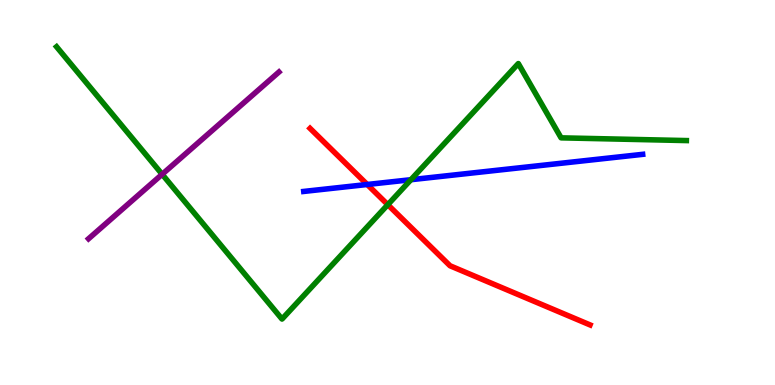[{'lines': ['blue', 'red'], 'intersections': [{'x': 4.74, 'y': 5.21}]}, {'lines': ['green', 'red'], 'intersections': [{'x': 5.0, 'y': 4.68}]}, {'lines': ['purple', 'red'], 'intersections': []}, {'lines': ['blue', 'green'], 'intersections': [{'x': 5.3, 'y': 5.33}]}, {'lines': ['blue', 'purple'], 'intersections': []}, {'lines': ['green', 'purple'], 'intersections': [{'x': 2.09, 'y': 5.47}]}]